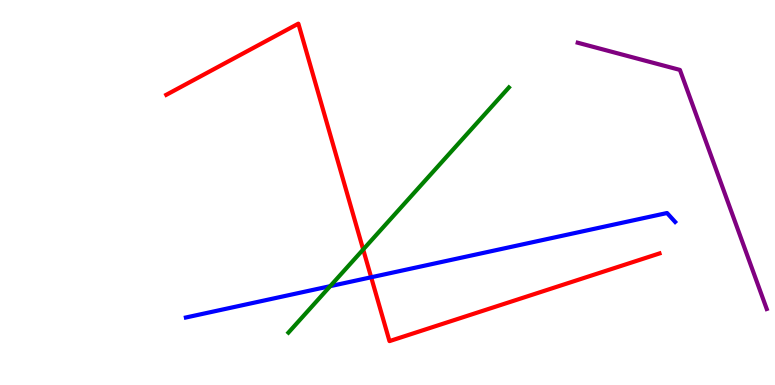[{'lines': ['blue', 'red'], 'intersections': [{'x': 4.79, 'y': 2.8}]}, {'lines': ['green', 'red'], 'intersections': [{'x': 4.69, 'y': 3.52}]}, {'lines': ['purple', 'red'], 'intersections': []}, {'lines': ['blue', 'green'], 'intersections': [{'x': 4.26, 'y': 2.57}]}, {'lines': ['blue', 'purple'], 'intersections': []}, {'lines': ['green', 'purple'], 'intersections': []}]